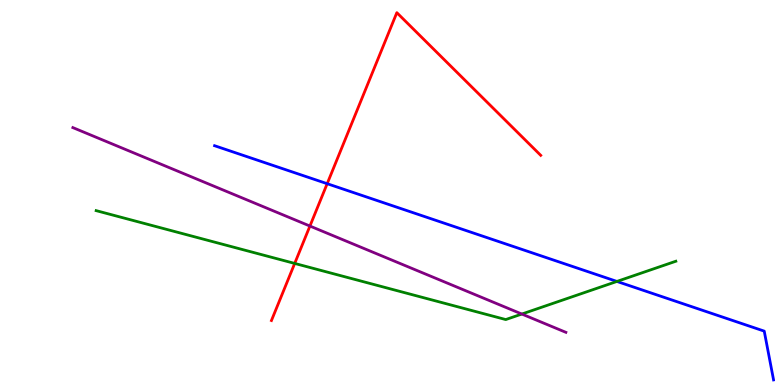[{'lines': ['blue', 'red'], 'intersections': [{'x': 4.22, 'y': 5.23}]}, {'lines': ['green', 'red'], 'intersections': [{'x': 3.8, 'y': 3.16}]}, {'lines': ['purple', 'red'], 'intersections': [{'x': 4.0, 'y': 4.13}]}, {'lines': ['blue', 'green'], 'intersections': [{'x': 7.96, 'y': 2.69}]}, {'lines': ['blue', 'purple'], 'intersections': []}, {'lines': ['green', 'purple'], 'intersections': [{'x': 6.73, 'y': 1.84}]}]